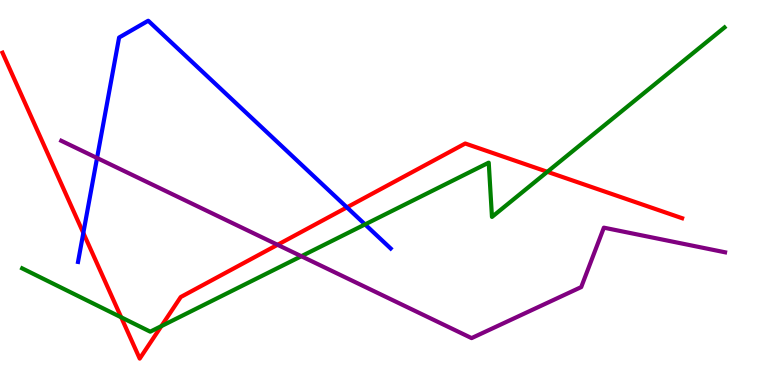[{'lines': ['blue', 'red'], 'intersections': [{'x': 1.08, 'y': 3.95}, {'x': 4.48, 'y': 4.61}]}, {'lines': ['green', 'red'], 'intersections': [{'x': 1.56, 'y': 1.76}, {'x': 2.08, 'y': 1.53}, {'x': 7.06, 'y': 5.54}]}, {'lines': ['purple', 'red'], 'intersections': [{'x': 3.58, 'y': 3.64}]}, {'lines': ['blue', 'green'], 'intersections': [{'x': 4.71, 'y': 4.17}]}, {'lines': ['blue', 'purple'], 'intersections': [{'x': 1.25, 'y': 5.9}]}, {'lines': ['green', 'purple'], 'intersections': [{'x': 3.89, 'y': 3.34}]}]